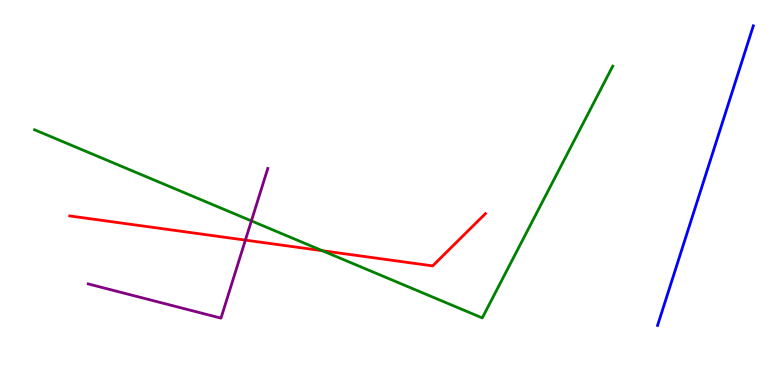[{'lines': ['blue', 'red'], 'intersections': []}, {'lines': ['green', 'red'], 'intersections': [{'x': 4.16, 'y': 3.49}]}, {'lines': ['purple', 'red'], 'intersections': [{'x': 3.17, 'y': 3.76}]}, {'lines': ['blue', 'green'], 'intersections': []}, {'lines': ['blue', 'purple'], 'intersections': []}, {'lines': ['green', 'purple'], 'intersections': [{'x': 3.24, 'y': 4.26}]}]